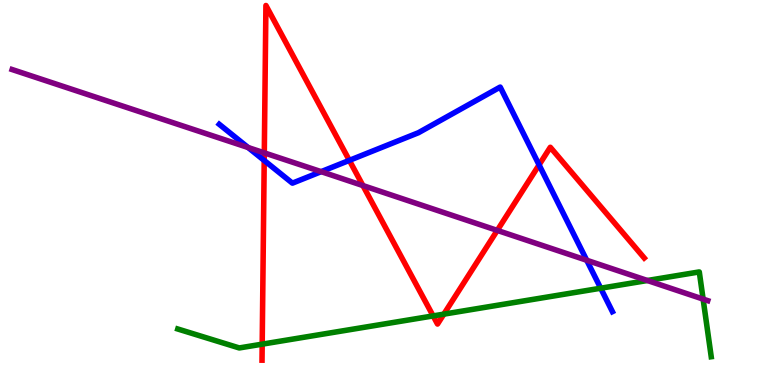[{'lines': ['blue', 'red'], 'intersections': [{'x': 3.41, 'y': 5.83}, {'x': 4.51, 'y': 5.83}, {'x': 6.96, 'y': 5.72}]}, {'lines': ['green', 'red'], 'intersections': [{'x': 3.38, 'y': 1.06}, {'x': 5.59, 'y': 1.79}, {'x': 5.73, 'y': 1.84}]}, {'lines': ['purple', 'red'], 'intersections': [{'x': 3.41, 'y': 6.03}, {'x': 4.68, 'y': 5.18}, {'x': 6.42, 'y': 4.02}]}, {'lines': ['blue', 'green'], 'intersections': [{'x': 7.75, 'y': 2.51}]}, {'lines': ['blue', 'purple'], 'intersections': [{'x': 3.2, 'y': 6.17}, {'x': 4.14, 'y': 5.54}, {'x': 7.57, 'y': 3.24}]}, {'lines': ['green', 'purple'], 'intersections': [{'x': 8.35, 'y': 2.71}, {'x': 9.07, 'y': 2.23}]}]